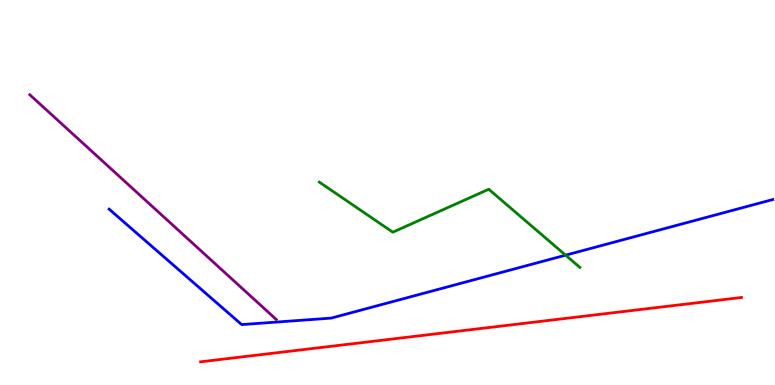[{'lines': ['blue', 'red'], 'intersections': []}, {'lines': ['green', 'red'], 'intersections': []}, {'lines': ['purple', 'red'], 'intersections': []}, {'lines': ['blue', 'green'], 'intersections': [{'x': 7.3, 'y': 3.37}]}, {'lines': ['blue', 'purple'], 'intersections': []}, {'lines': ['green', 'purple'], 'intersections': []}]